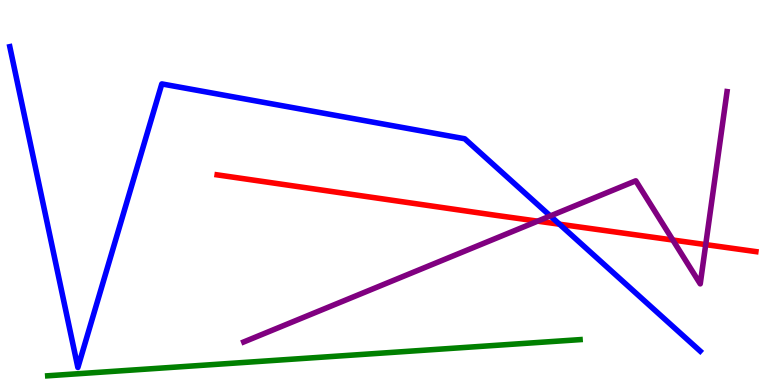[{'lines': ['blue', 'red'], 'intersections': [{'x': 7.22, 'y': 4.18}]}, {'lines': ['green', 'red'], 'intersections': []}, {'lines': ['purple', 'red'], 'intersections': [{'x': 6.94, 'y': 4.26}, {'x': 8.68, 'y': 3.77}, {'x': 9.11, 'y': 3.65}]}, {'lines': ['blue', 'green'], 'intersections': []}, {'lines': ['blue', 'purple'], 'intersections': [{'x': 7.1, 'y': 4.39}]}, {'lines': ['green', 'purple'], 'intersections': []}]